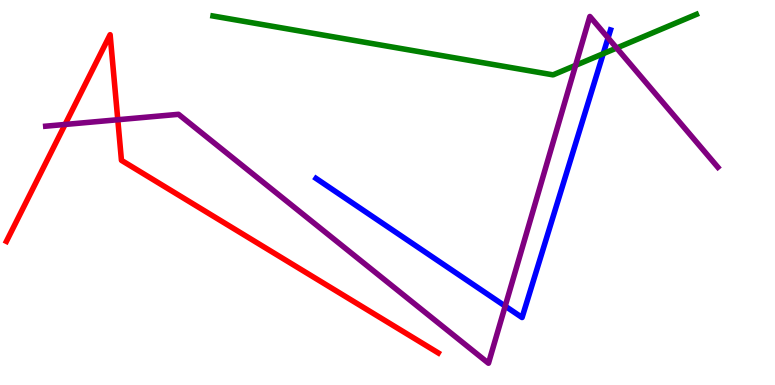[{'lines': ['blue', 'red'], 'intersections': []}, {'lines': ['green', 'red'], 'intersections': []}, {'lines': ['purple', 'red'], 'intersections': [{'x': 0.84, 'y': 6.77}, {'x': 1.52, 'y': 6.89}]}, {'lines': ['blue', 'green'], 'intersections': [{'x': 7.78, 'y': 8.61}]}, {'lines': ['blue', 'purple'], 'intersections': [{'x': 6.52, 'y': 2.05}, {'x': 7.85, 'y': 9.02}]}, {'lines': ['green', 'purple'], 'intersections': [{'x': 7.43, 'y': 8.3}, {'x': 7.96, 'y': 8.75}]}]